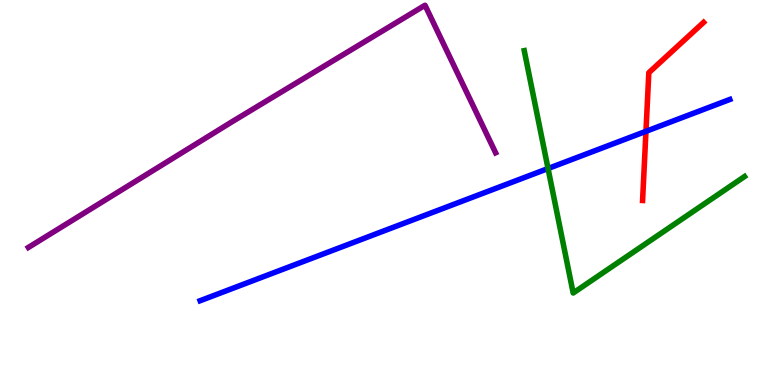[{'lines': ['blue', 'red'], 'intersections': [{'x': 8.33, 'y': 6.59}]}, {'lines': ['green', 'red'], 'intersections': []}, {'lines': ['purple', 'red'], 'intersections': []}, {'lines': ['blue', 'green'], 'intersections': [{'x': 7.07, 'y': 5.62}]}, {'lines': ['blue', 'purple'], 'intersections': []}, {'lines': ['green', 'purple'], 'intersections': []}]